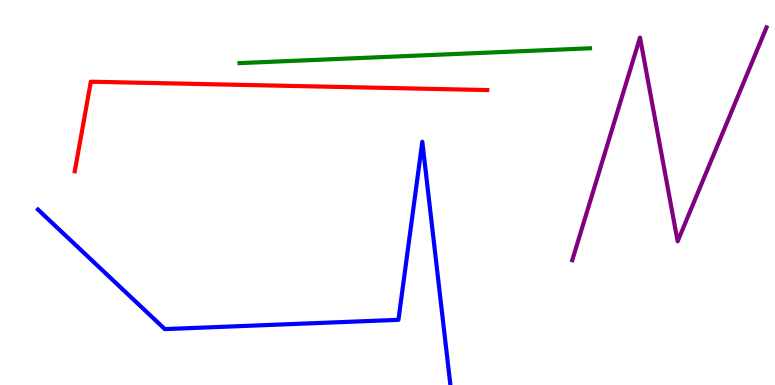[{'lines': ['blue', 'red'], 'intersections': []}, {'lines': ['green', 'red'], 'intersections': []}, {'lines': ['purple', 'red'], 'intersections': []}, {'lines': ['blue', 'green'], 'intersections': []}, {'lines': ['blue', 'purple'], 'intersections': []}, {'lines': ['green', 'purple'], 'intersections': []}]